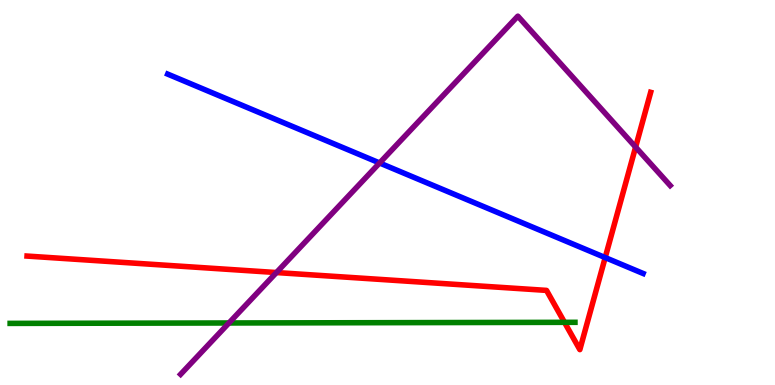[{'lines': ['blue', 'red'], 'intersections': [{'x': 7.81, 'y': 3.31}]}, {'lines': ['green', 'red'], 'intersections': [{'x': 7.28, 'y': 1.63}]}, {'lines': ['purple', 'red'], 'intersections': [{'x': 3.57, 'y': 2.92}, {'x': 8.2, 'y': 6.18}]}, {'lines': ['blue', 'green'], 'intersections': []}, {'lines': ['blue', 'purple'], 'intersections': [{'x': 4.9, 'y': 5.77}]}, {'lines': ['green', 'purple'], 'intersections': [{'x': 2.95, 'y': 1.61}]}]